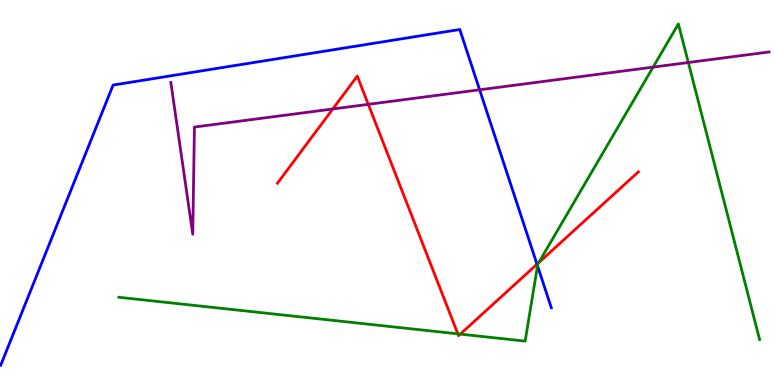[{'lines': ['blue', 'red'], 'intersections': [{'x': 6.93, 'y': 3.14}]}, {'lines': ['green', 'red'], 'intersections': [{'x': 5.91, 'y': 1.33}, {'x': 5.94, 'y': 1.32}, {'x': 6.95, 'y': 3.18}]}, {'lines': ['purple', 'red'], 'intersections': [{'x': 4.29, 'y': 7.17}, {'x': 4.75, 'y': 7.29}]}, {'lines': ['blue', 'green'], 'intersections': [{'x': 6.94, 'y': 3.1}]}, {'lines': ['blue', 'purple'], 'intersections': [{'x': 6.19, 'y': 7.67}]}, {'lines': ['green', 'purple'], 'intersections': [{'x': 8.43, 'y': 8.26}, {'x': 8.88, 'y': 8.38}]}]